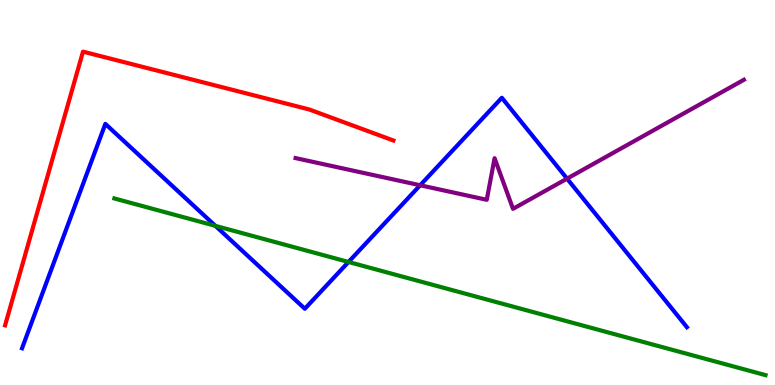[{'lines': ['blue', 'red'], 'intersections': []}, {'lines': ['green', 'red'], 'intersections': []}, {'lines': ['purple', 'red'], 'intersections': []}, {'lines': ['blue', 'green'], 'intersections': [{'x': 2.78, 'y': 4.13}, {'x': 4.5, 'y': 3.2}]}, {'lines': ['blue', 'purple'], 'intersections': [{'x': 5.42, 'y': 5.19}, {'x': 7.32, 'y': 5.36}]}, {'lines': ['green', 'purple'], 'intersections': []}]